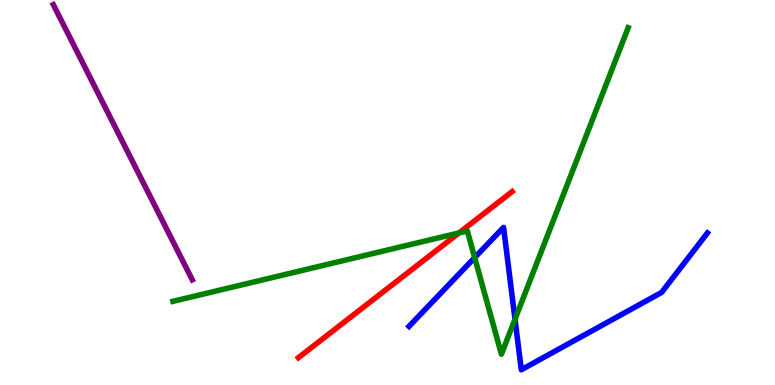[{'lines': ['blue', 'red'], 'intersections': []}, {'lines': ['green', 'red'], 'intersections': [{'x': 5.92, 'y': 3.95}]}, {'lines': ['purple', 'red'], 'intersections': []}, {'lines': ['blue', 'green'], 'intersections': [{'x': 6.12, 'y': 3.31}, {'x': 6.65, 'y': 1.71}]}, {'lines': ['blue', 'purple'], 'intersections': []}, {'lines': ['green', 'purple'], 'intersections': []}]